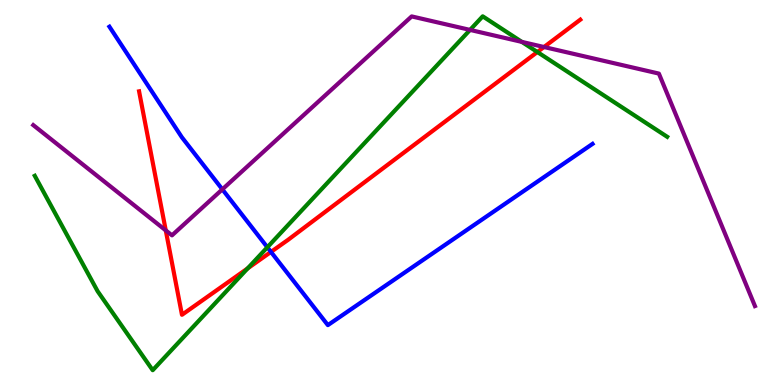[{'lines': ['blue', 'red'], 'intersections': [{'x': 3.5, 'y': 3.46}]}, {'lines': ['green', 'red'], 'intersections': [{'x': 3.2, 'y': 3.03}, {'x': 6.93, 'y': 8.65}]}, {'lines': ['purple', 'red'], 'intersections': [{'x': 2.14, 'y': 4.02}, {'x': 7.02, 'y': 8.78}]}, {'lines': ['blue', 'green'], 'intersections': [{'x': 3.45, 'y': 3.58}]}, {'lines': ['blue', 'purple'], 'intersections': [{'x': 2.87, 'y': 5.08}]}, {'lines': ['green', 'purple'], 'intersections': [{'x': 6.07, 'y': 9.22}, {'x': 6.73, 'y': 8.91}]}]